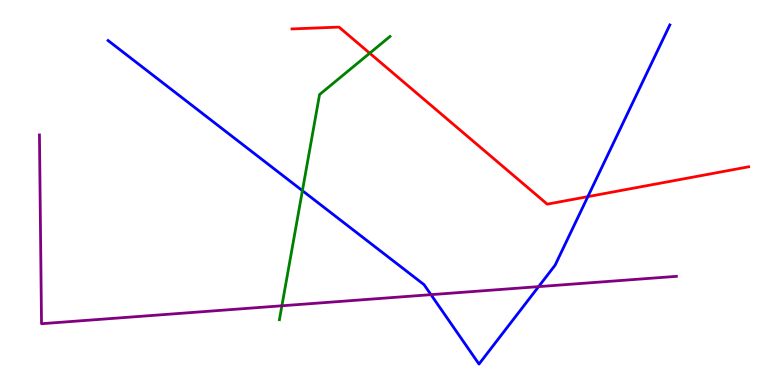[{'lines': ['blue', 'red'], 'intersections': [{'x': 7.59, 'y': 4.89}]}, {'lines': ['green', 'red'], 'intersections': [{'x': 4.77, 'y': 8.62}]}, {'lines': ['purple', 'red'], 'intersections': []}, {'lines': ['blue', 'green'], 'intersections': [{'x': 3.9, 'y': 5.05}]}, {'lines': ['blue', 'purple'], 'intersections': [{'x': 5.56, 'y': 2.35}, {'x': 6.95, 'y': 2.56}]}, {'lines': ['green', 'purple'], 'intersections': [{'x': 3.64, 'y': 2.06}]}]